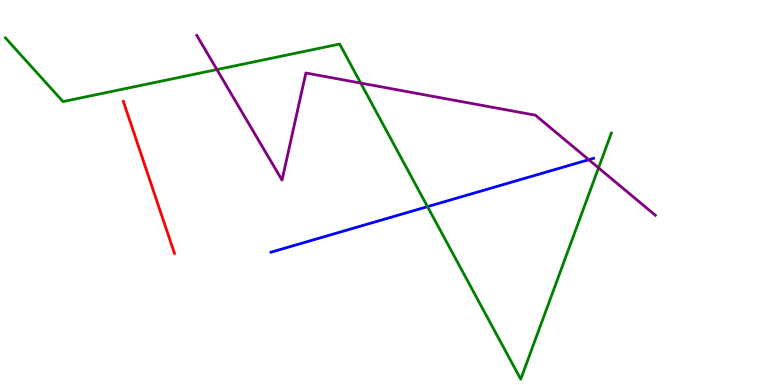[{'lines': ['blue', 'red'], 'intersections': []}, {'lines': ['green', 'red'], 'intersections': []}, {'lines': ['purple', 'red'], 'intersections': []}, {'lines': ['blue', 'green'], 'intersections': [{'x': 5.52, 'y': 4.63}]}, {'lines': ['blue', 'purple'], 'intersections': [{'x': 7.6, 'y': 5.85}]}, {'lines': ['green', 'purple'], 'intersections': [{'x': 2.8, 'y': 8.19}, {'x': 4.65, 'y': 7.84}, {'x': 7.72, 'y': 5.64}]}]